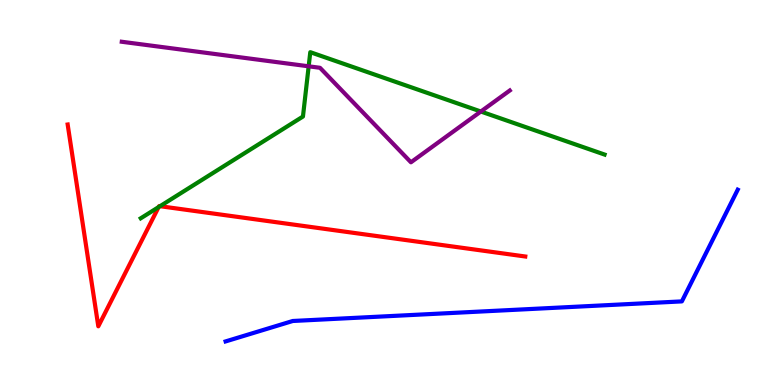[{'lines': ['blue', 'red'], 'intersections': []}, {'lines': ['green', 'red'], 'intersections': [{'x': 2.05, 'y': 4.62}, {'x': 2.06, 'y': 4.64}]}, {'lines': ['purple', 'red'], 'intersections': []}, {'lines': ['blue', 'green'], 'intersections': []}, {'lines': ['blue', 'purple'], 'intersections': []}, {'lines': ['green', 'purple'], 'intersections': [{'x': 3.98, 'y': 8.28}, {'x': 6.2, 'y': 7.1}]}]